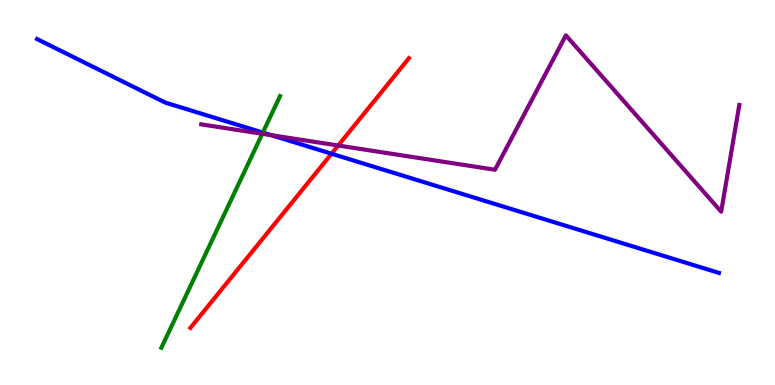[{'lines': ['blue', 'red'], 'intersections': [{'x': 4.28, 'y': 6.01}]}, {'lines': ['green', 'red'], 'intersections': []}, {'lines': ['purple', 'red'], 'intersections': [{'x': 4.36, 'y': 6.22}]}, {'lines': ['blue', 'green'], 'intersections': [{'x': 3.39, 'y': 6.56}]}, {'lines': ['blue', 'purple'], 'intersections': [{'x': 3.5, 'y': 6.49}]}, {'lines': ['green', 'purple'], 'intersections': [{'x': 3.38, 'y': 6.53}]}]